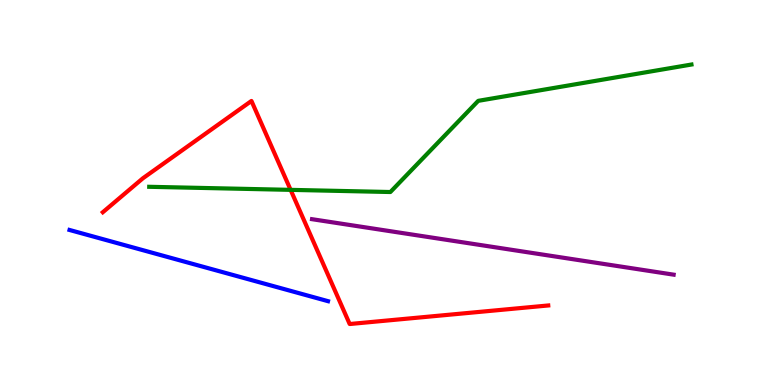[{'lines': ['blue', 'red'], 'intersections': []}, {'lines': ['green', 'red'], 'intersections': [{'x': 3.75, 'y': 5.07}]}, {'lines': ['purple', 'red'], 'intersections': []}, {'lines': ['blue', 'green'], 'intersections': []}, {'lines': ['blue', 'purple'], 'intersections': []}, {'lines': ['green', 'purple'], 'intersections': []}]